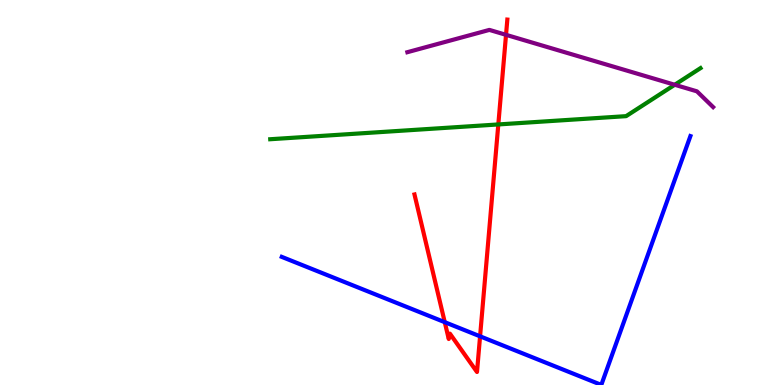[{'lines': ['blue', 'red'], 'intersections': [{'x': 5.74, 'y': 1.63}, {'x': 6.19, 'y': 1.26}]}, {'lines': ['green', 'red'], 'intersections': [{'x': 6.43, 'y': 6.77}]}, {'lines': ['purple', 'red'], 'intersections': [{'x': 6.53, 'y': 9.1}]}, {'lines': ['blue', 'green'], 'intersections': []}, {'lines': ['blue', 'purple'], 'intersections': []}, {'lines': ['green', 'purple'], 'intersections': [{'x': 8.71, 'y': 7.8}]}]